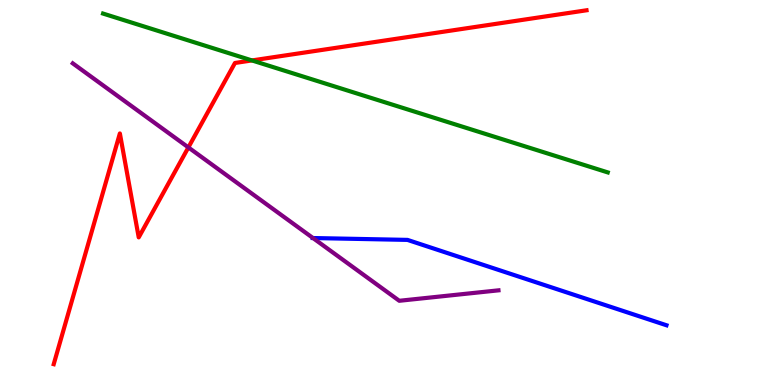[{'lines': ['blue', 'red'], 'intersections': []}, {'lines': ['green', 'red'], 'intersections': [{'x': 3.25, 'y': 8.43}]}, {'lines': ['purple', 'red'], 'intersections': [{'x': 2.43, 'y': 6.17}]}, {'lines': ['blue', 'green'], 'intersections': []}, {'lines': ['blue', 'purple'], 'intersections': [{'x': 4.04, 'y': 3.82}]}, {'lines': ['green', 'purple'], 'intersections': []}]